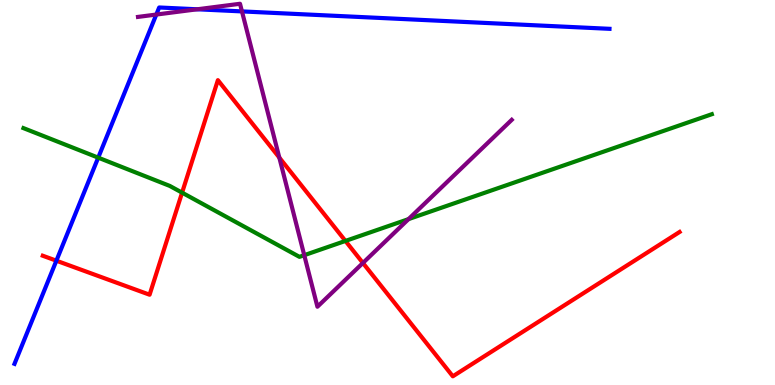[{'lines': ['blue', 'red'], 'intersections': [{'x': 0.727, 'y': 3.23}]}, {'lines': ['green', 'red'], 'intersections': [{'x': 2.35, 'y': 5.0}, {'x': 4.46, 'y': 3.74}]}, {'lines': ['purple', 'red'], 'intersections': [{'x': 3.6, 'y': 5.91}, {'x': 4.68, 'y': 3.17}]}, {'lines': ['blue', 'green'], 'intersections': [{'x': 1.27, 'y': 5.91}]}, {'lines': ['blue', 'purple'], 'intersections': [{'x': 2.02, 'y': 9.62}, {'x': 2.54, 'y': 9.76}, {'x': 3.12, 'y': 9.7}]}, {'lines': ['green', 'purple'], 'intersections': [{'x': 3.93, 'y': 3.37}, {'x': 5.27, 'y': 4.31}]}]